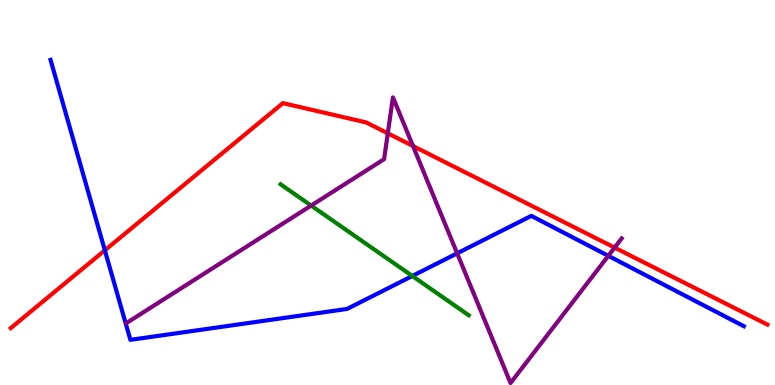[{'lines': ['blue', 'red'], 'intersections': [{'x': 1.35, 'y': 3.5}]}, {'lines': ['green', 'red'], 'intersections': []}, {'lines': ['purple', 'red'], 'intersections': [{'x': 5.0, 'y': 6.54}, {'x': 5.33, 'y': 6.21}, {'x': 7.93, 'y': 3.57}]}, {'lines': ['blue', 'green'], 'intersections': [{'x': 5.32, 'y': 2.83}]}, {'lines': ['blue', 'purple'], 'intersections': [{'x': 5.9, 'y': 3.42}, {'x': 7.85, 'y': 3.35}]}, {'lines': ['green', 'purple'], 'intersections': [{'x': 4.01, 'y': 4.66}]}]